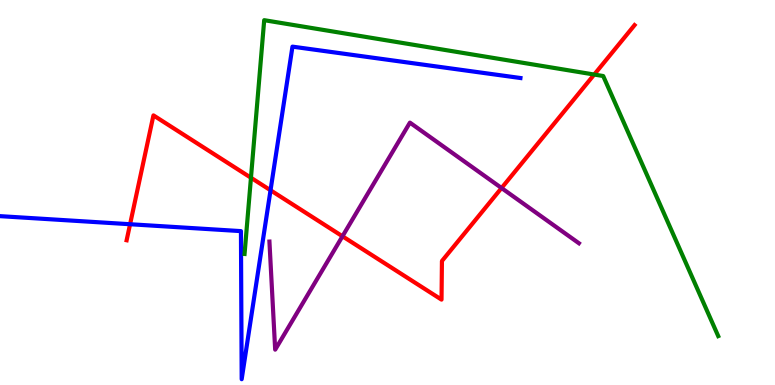[{'lines': ['blue', 'red'], 'intersections': [{'x': 1.68, 'y': 4.18}, {'x': 3.49, 'y': 5.06}]}, {'lines': ['green', 'red'], 'intersections': [{'x': 3.24, 'y': 5.38}, {'x': 7.67, 'y': 8.06}]}, {'lines': ['purple', 'red'], 'intersections': [{'x': 4.42, 'y': 3.86}, {'x': 6.47, 'y': 5.12}]}, {'lines': ['blue', 'green'], 'intersections': []}, {'lines': ['blue', 'purple'], 'intersections': []}, {'lines': ['green', 'purple'], 'intersections': []}]